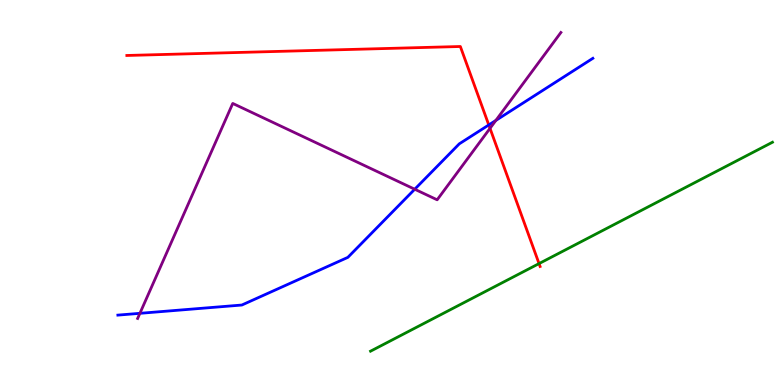[{'lines': ['blue', 'red'], 'intersections': [{'x': 6.31, 'y': 6.75}]}, {'lines': ['green', 'red'], 'intersections': [{'x': 6.96, 'y': 3.15}]}, {'lines': ['purple', 'red'], 'intersections': [{'x': 6.32, 'y': 6.67}]}, {'lines': ['blue', 'green'], 'intersections': []}, {'lines': ['blue', 'purple'], 'intersections': [{'x': 1.81, 'y': 1.86}, {'x': 5.35, 'y': 5.08}, {'x': 6.4, 'y': 6.87}]}, {'lines': ['green', 'purple'], 'intersections': []}]